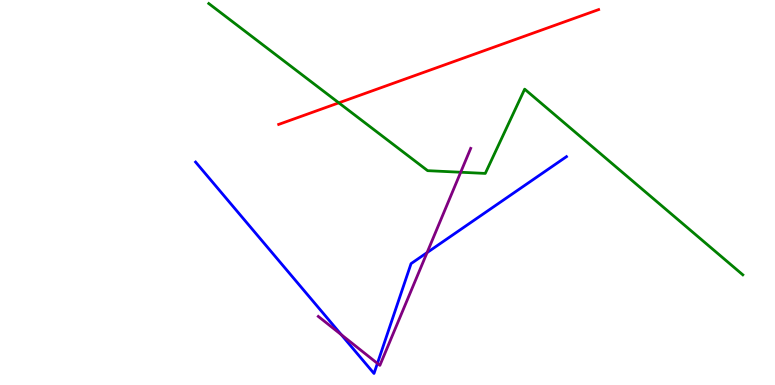[{'lines': ['blue', 'red'], 'intersections': []}, {'lines': ['green', 'red'], 'intersections': [{'x': 4.37, 'y': 7.33}]}, {'lines': ['purple', 'red'], 'intersections': []}, {'lines': ['blue', 'green'], 'intersections': []}, {'lines': ['blue', 'purple'], 'intersections': [{'x': 4.4, 'y': 1.31}, {'x': 4.87, 'y': 0.561}, {'x': 5.51, 'y': 3.44}]}, {'lines': ['green', 'purple'], 'intersections': [{'x': 5.94, 'y': 5.53}]}]